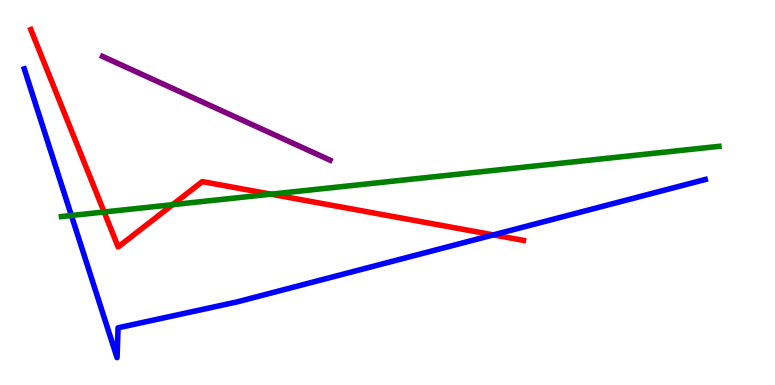[{'lines': ['blue', 'red'], 'intersections': [{'x': 6.37, 'y': 3.9}]}, {'lines': ['green', 'red'], 'intersections': [{'x': 1.34, 'y': 4.49}, {'x': 2.23, 'y': 4.68}, {'x': 3.5, 'y': 4.96}]}, {'lines': ['purple', 'red'], 'intersections': []}, {'lines': ['blue', 'green'], 'intersections': [{'x': 0.921, 'y': 4.4}]}, {'lines': ['blue', 'purple'], 'intersections': []}, {'lines': ['green', 'purple'], 'intersections': []}]